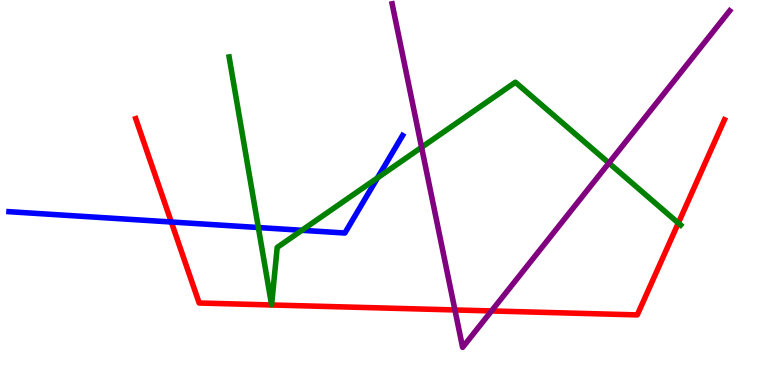[{'lines': ['blue', 'red'], 'intersections': [{'x': 2.21, 'y': 4.23}]}, {'lines': ['green', 'red'], 'intersections': [{'x': 8.75, 'y': 4.21}]}, {'lines': ['purple', 'red'], 'intersections': [{'x': 5.87, 'y': 1.95}, {'x': 6.34, 'y': 1.92}]}, {'lines': ['blue', 'green'], 'intersections': [{'x': 3.33, 'y': 4.09}, {'x': 3.9, 'y': 4.02}, {'x': 4.87, 'y': 5.38}]}, {'lines': ['blue', 'purple'], 'intersections': []}, {'lines': ['green', 'purple'], 'intersections': [{'x': 5.44, 'y': 6.17}, {'x': 7.86, 'y': 5.77}]}]